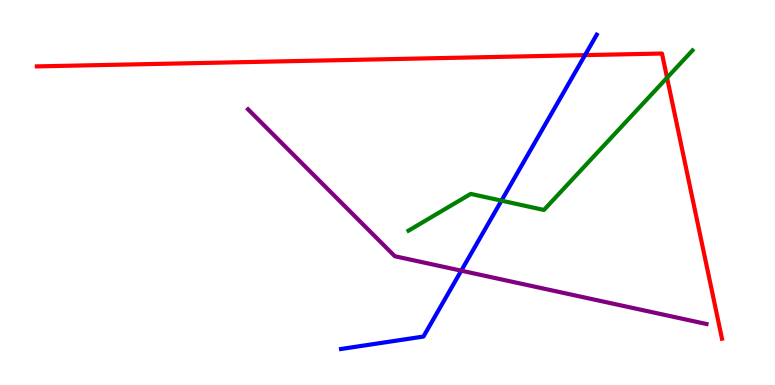[{'lines': ['blue', 'red'], 'intersections': [{'x': 7.55, 'y': 8.57}]}, {'lines': ['green', 'red'], 'intersections': [{'x': 8.61, 'y': 7.98}]}, {'lines': ['purple', 'red'], 'intersections': []}, {'lines': ['blue', 'green'], 'intersections': [{'x': 6.47, 'y': 4.79}]}, {'lines': ['blue', 'purple'], 'intersections': [{'x': 5.95, 'y': 2.97}]}, {'lines': ['green', 'purple'], 'intersections': []}]